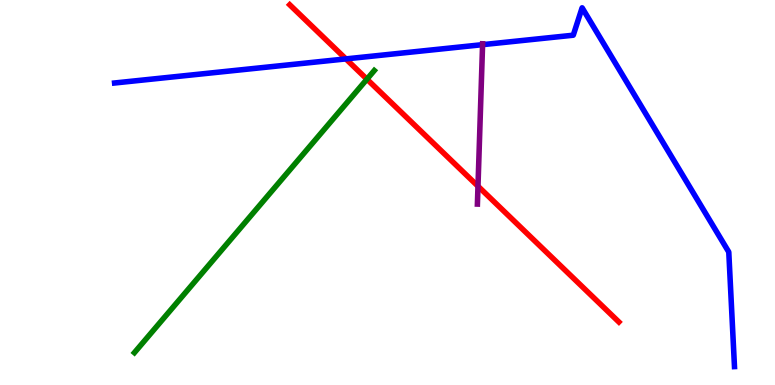[{'lines': ['blue', 'red'], 'intersections': [{'x': 4.46, 'y': 8.47}]}, {'lines': ['green', 'red'], 'intersections': [{'x': 4.73, 'y': 7.94}]}, {'lines': ['purple', 'red'], 'intersections': [{'x': 6.17, 'y': 5.16}]}, {'lines': ['blue', 'green'], 'intersections': []}, {'lines': ['blue', 'purple'], 'intersections': [{'x': 6.23, 'y': 8.84}]}, {'lines': ['green', 'purple'], 'intersections': []}]